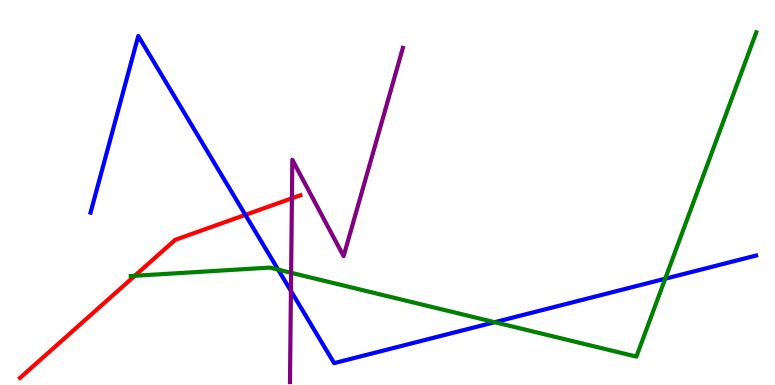[{'lines': ['blue', 'red'], 'intersections': [{'x': 3.17, 'y': 4.42}]}, {'lines': ['green', 'red'], 'intersections': [{'x': 1.74, 'y': 2.84}]}, {'lines': ['purple', 'red'], 'intersections': [{'x': 3.77, 'y': 4.85}]}, {'lines': ['blue', 'green'], 'intersections': [{'x': 3.59, 'y': 3.0}, {'x': 6.38, 'y': 1.63}, {'x': 8.58, 'y': 2.76}]}, {'lines': ['blue', 'purple'], 'intersections': [{'x': 3.75, 'y': 2.44}]}, {'lines': ['green', 'purple'], 'intersections': [{'x': 3.76, 'y': 2.91}]}]